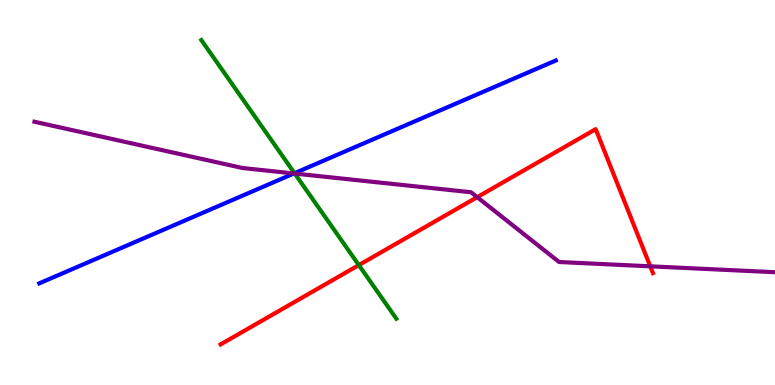[{'lines': ['blue', 'red'], 'intersections': []}, {'lines': ['green', 'red'], 'intersections': [{'x': 4.63, 'y': 3.11}]}, {'lines': ['purple', 'red'], 'intersections': [{'x': 6.16, 'y': 4.88}, {'x': 8.39, 'y': 3.08}]}, {'lines': ['blue', 'green'], 'intersections': [{'x': 3.8, 'y': 5.5}]}, {'lines': ['blue', 'purple'], 'intersections': [{'x': 3.79, 'y': 5.49}]}, {'lines': ['green', 'purple'], 'intersections': [{'x': 3.8, 'y': 5.49}]}]